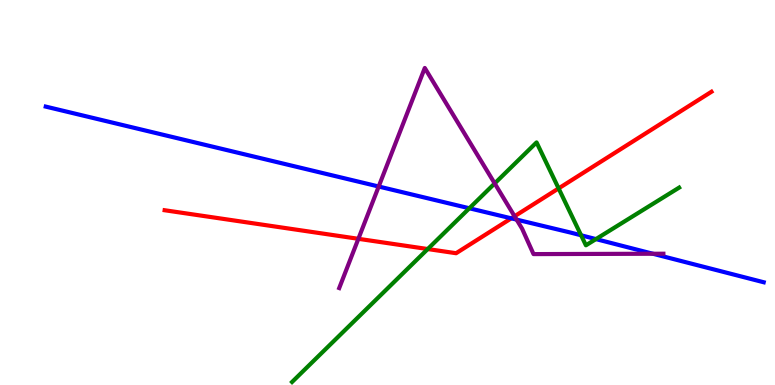[{'lines': ['blue', 'red'], 'intersections': [{'x': 6.6, 'y': 4.33}]}, {'lines': ['green', 'red'], 'intersections': [{'x': 5.52, 'y': 3.53}, {'x': 7.21, 'y': 5.11}]}, {'lines': ['purple', 'red'], 'intersections': [{'x': 4.62, 'y': 3.8}, {'x': 6.64, 'y': 4.38}]}, {'lines': ['blue', 'green'], 'intersections': [{'x': 6.06, 'y': 4.59}, {'x': 7.5, 'y': 3.89}, {'x': 7.69, 'y': 3.79}]}, {'lines': ['blue', 'purple'], 'intersections': [{'x': 4.89, 'y': 5.16}, {'x': 6.67, 'y': 4.3}, {'x': 8.42, 'y': 3.41}]}, {'lines': ['green', 'purple'], 'intersections': [{'x': 6.38, 'y': 5.24}]}]